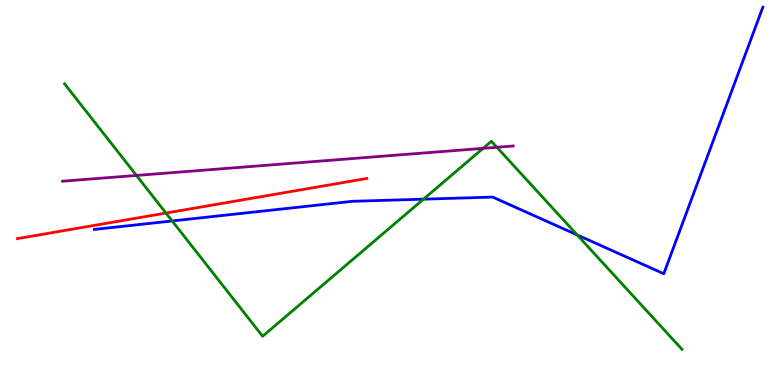[{'lines': ['blue', 'red'], 'intersections': []}, {'lines': ['green', 'red'], 'intersections': [{'x': 2.14, 'y': 4.47}]}, {'lines': ['purple', 'red'], 'intersections': []}, {'lines': ['blue', 'green'], 'intersections': [{'x': 2.22, 'y': 4.26}, {'x': 5.46, 'y': 4.83}, {'x': 7.45, 'y': 3.9}]}, {'lines': ['blue', 'purple'], 'intersections': []}, {'lines': ['green', 'purple'], 'intersections': [{'x': 1.76, 'y': 5.44}, {'x': 6.23, 'y': 6.15}, {'x': 6.41, 'y': 6.17}]}]